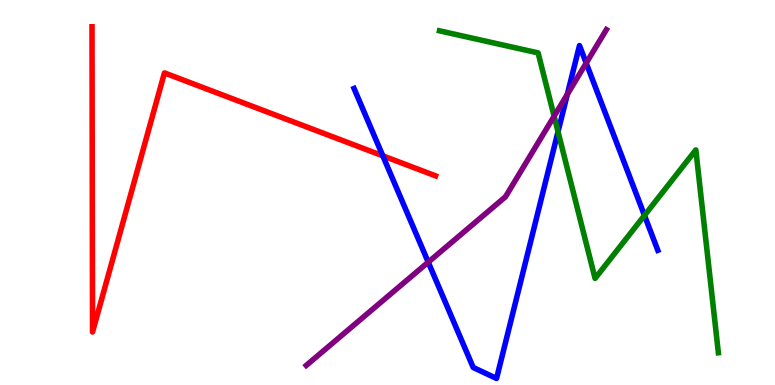[{'lines': ['blue', 'red'], 'intersections': [{'x': 4.94, 'y': 5.95}]}, {'lines': ['green', 'red'], 'intersections': []}, {'lines': ['purple', 'red'], 'intersections': []}, {'lines': ['blue', 'green'], 'intersections': [{'x': 7.2, 'y': 6.58}, {'x': 8.32, 'y': 4.4}]}, {'lines': ['blue', 'purple'], 'intersections': [{'x': 5.53, 'y': 3.19}, {'x': 7.32, 'y': 7.55}, {'x': 7.56, 'y': 8.36}]}, {'lines': ['green', 'purple'], 'intersections': [{'x': 7.15, 'y': 6.98}]}]